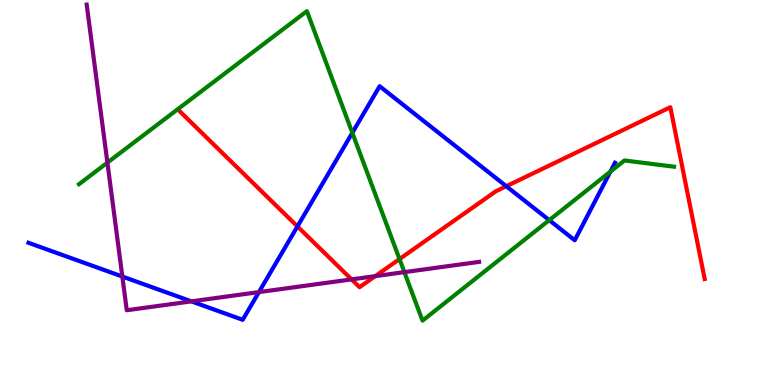[{'lines': ['blue', 'red'], 'intersections': [{'x': 3.84, 'y': 4.12}, {'x': 6.53, 'y': 5.16}]}, {'lines': ['green', 'red'], 'intersections': [{'x': 5.15, 'y': 3.27}]}, {'lines': ['purple', 'red'], 'intersections': [{'x': 4.54, 'y': 2.74}, {'x': 4.84, 'y': 2.83}]}, {'lines': ['blue', 'green'], 'intersections': [{'x': 4.55, 'y': 6.55}, {'x': 7.09, 'y': 4.28}, {'x': 7.88, 'y': 5.54}]}, {'lines': ['blue', 'purple'], 'intersections': [{'x': 1.58, 'y': 2.82}, {'x': 2.47, 'y': 2.17}, {'x': 3.34, 'y': 2.41}]}, {'lines': ['green', 'purple'], 'intersections': [{'x': 1.39, 'y': 5.78}, {'x': 5.22, 'y': 2.93}]}]